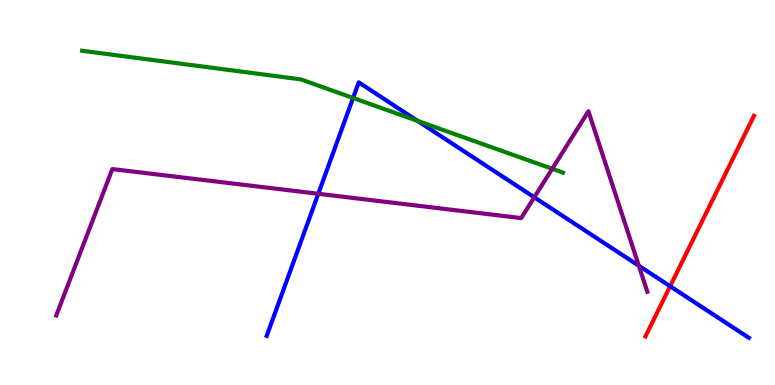[{'lines': ['blue', 'red'], 'intersections': [{'x': 8.65, 'y': 2.57}]}, {'lines': ['green', 'red'], 'intersections': []}, {'lines': ['purple', 'red'], 'intersections': []}, {'lines': ['blue', 'green'], 'intersections': [{'x': 4.56, 'y': 7.46}, {'x': 5.39, 'y': 6.86}]}, {'lines': ['blue', 'purple'], 'intersections': [{'x': 4.11, 'y': 4.97}, {'x': 6.89, 'y': 4.88}, {'x': 8.24, 'y': 3.1}]}, {'lines': ['green', 'purple'], 'intersections': [{'x': 7.13, 'y': 5.62}]}]